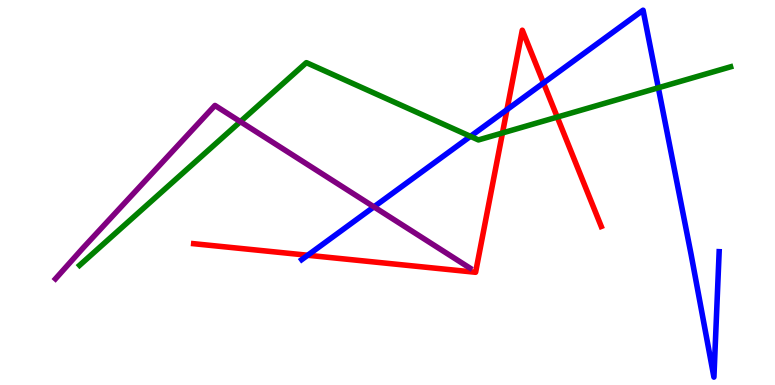[{'lines': ['blue', 'red'], 'intersections': [{'x': 3.97, 'y': 3.37}, {'x': 6.54, 'y': 7.15}, {'x': 7.01, 'y': 7.85}]}, {'lines': ['green', 'red'], 'intersections': [{'x': 6.48, 'y': 6.55}, {'x': 7.19, 'y': 6.96}]}, {'lines': ['purple', 'red'], 'intersections': []}, {'lines': ['blue', 'green'], 'intersections': [{'x': 6.07, 'y': 6.46}, {'x': 8.49, 'y': 7.72}]}, {'lines': ['blue', 'purple'], 'intersections': [{'x': 4.82, 'y': 4.63}]}, {'lines': ['green', 'purple'], 'intersections': [{'x': 3.1, 'y': 6.84}]}]